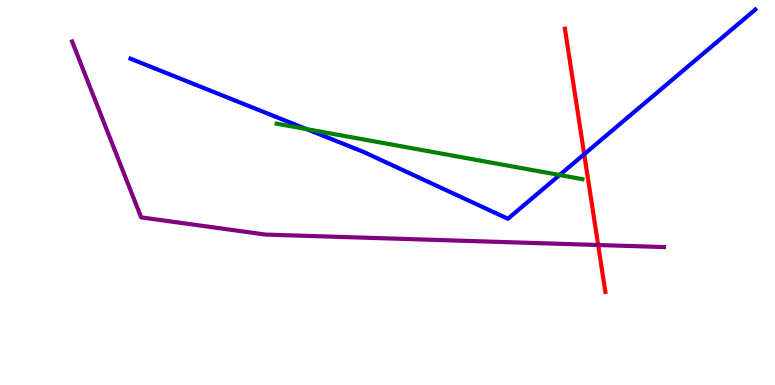[{'lines': ['blue', 'red'], 'intersections': [{'x': 7.54, 'y': 5.99}]}, {'lines': ['green', 'red'], 'intersections': []}, {'lines': ['purple', 'red'], 'intersections': [{'x': 7.72, 'y': 3.64}]}, {'lines': ['blue', 'green'], 'intersections': [{'x': 3.96, 'y': 6.65}, {'x': 7.22, 'y': 5.45}]}, {'lines': ['blue', 'purple'], 'intersections': []}, {'lines': ['green', 'purple'], 'intersections': []}]